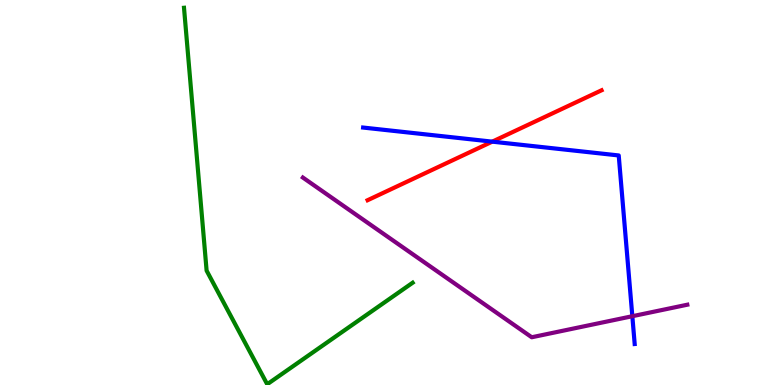[{'lines': ['blue', 'red'], 'intersections': [{'x': 6.35, 'y': 6.32}]}, {'lines': ['green', 'red'], 'intersections': []}, {'lines': ['purple', 'red'], 'intersections': []}, {'lines': ['blue', 'green'], 'intersections': []}, {'lines': ['blue', 'purple'], 'intersections': [{'x': 8.16, 'y': 1.79}]}, {'lines': ['green', 'purple'], 'intersections': []}]